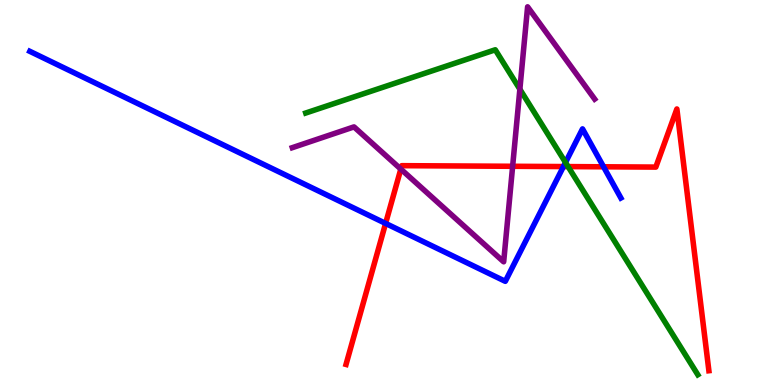[{'lines': ['blue', 'red'], 'intersections': [{'x': 4.98, 'y': 4.2}, {'x': 7.27, 'y': 5.67}, {'x': 7.79, 'y': 5.67}]}, {'lines': ['green', 'red'], 'intersections': [{'x': 7.33, 'y': 5.67}]}, {'lines': ['purple', 'red'], 'intersections': [{'x': 5.17, 'y': 5.61}, {'x': 6.61, 'y': 5.68}]}, {'lines': ['blue', 'green'], 'intersections': [{'x': 7.3, 'y': 5.78}]}, {'lines': ['blue', 'purple'], 'intersections': []}, {'lines': ['green', 'purple'], 'intersections': [{'x': 6.71, 'y': 7.68}]}]